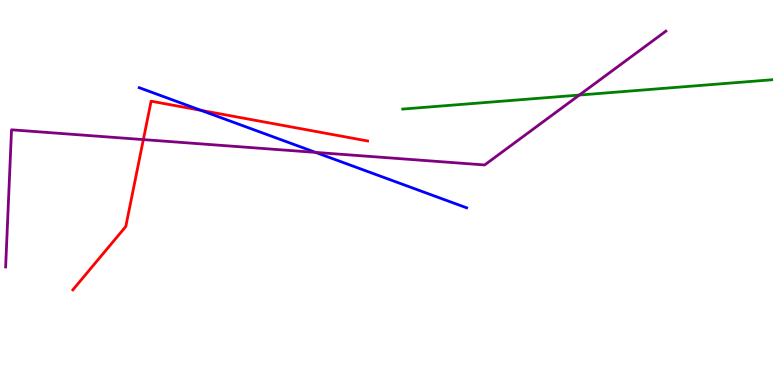[{'lines': ['blue', 'red'], 'intersections': [{'x': 2.59, 'y': 7.13}]}, {'lines': ['green', 'red'], 'intersections': []}, {'lines': ['purple', 'red'], 'intersections': [{'x': 1.85, 'y': 6.37}]}, {'lines': ['blue', 'green'], 'intersections': []}, {'lines': ['blue', 'purple'], 'intersections': [{'x': 4.07, 'y': 6.04}]}, {'lines': ['green', 'purple'], 'intersections': [{'x': 7.48, 'y': 7.53}]}]